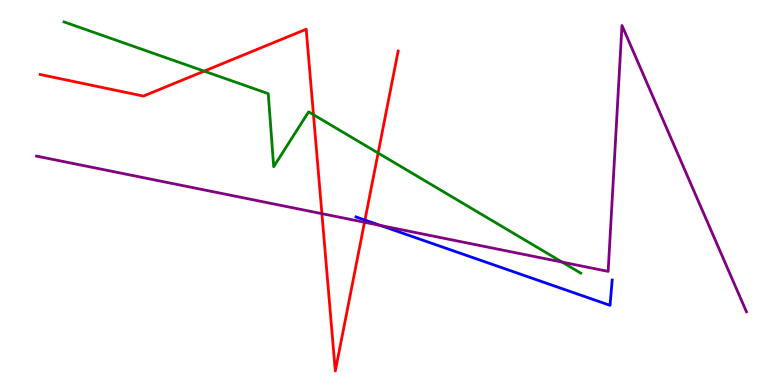[{'lines': ['blue', 'red'], 'intersections': [{'x': 4.71, 'y': 4.28}]}, {'lines': ['green', 'red'], 'intersections': [{'x': 2.63, 'y': 8.15}, {'x': 4.04, 'y': 7.02}, {'x': 4.88, 'y': 6.03}]}, {'lines': ['purple', 'red'], 'intersections': [{'x': 4.15, 'y': 4.45}, {'x': 4.7, 'y': 4.23}]}, {'lines': ['blue', 'green'], 'intersections': []}, {'lines': ['blue', 'purple'], 'intersections': [{'x': 4.91, 'y': 4.14}]}, {'lines': ['green', 'purple'], 'intersections': [{'x': 7.25, 'y': 3.19}]}]